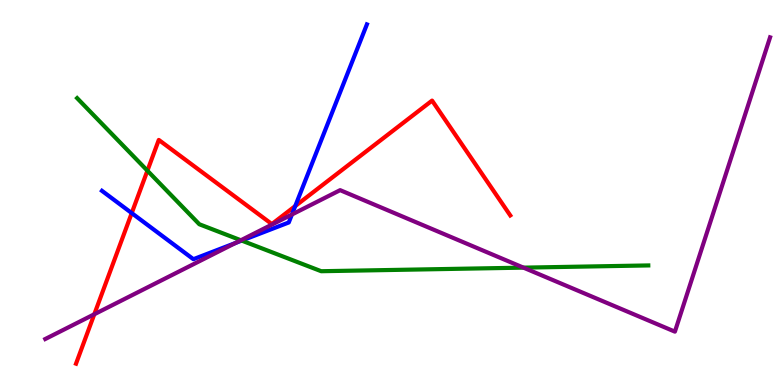[{'lines': ['blue', 'red'], 'intersections': [{'x': 1.7, 'y': 4.47}, {'x': 3.81, 'y': 4.65}]}, {'lines': ['green', 'red'], 'intersections': [{'x': 1.9, 'y': 5.57}]}, {'lines': ['purple', 'red'], 'intersections': [{'x': 1.22, 'y': 1.84}]}, {'lines': ['blue', 'green'], 'intersections': [{'x': 3.12, 'y': 3.75}]}, {'lines': ['blue', 'purple'], 'intersections': [{'x': 3.04, 'y': 3.69}, {'x': 3.77, 'y': 4.43}]}, {'lines': ['green', 'purple'], 'intersections': [{'x': 3.11, 'y': 3.76}, {'x': 6.75, 'y': 3.05}]}]